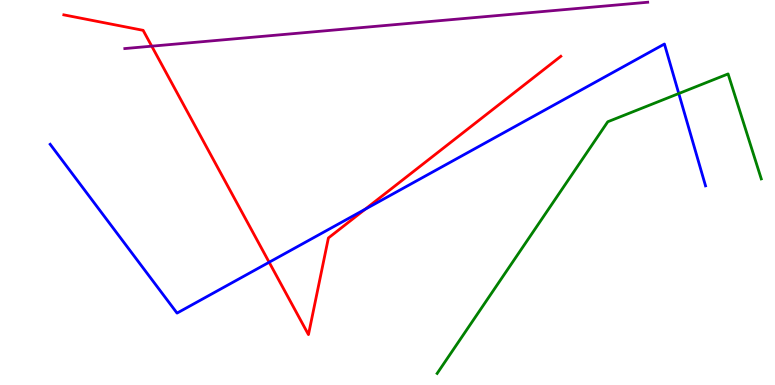[{'lines': ['blue', 'red'], 'intersections': [{'x': 3.47, 'y': 3.19}, {'x': 4.71, 'y': 4.56}]}, {'lines': ['green', 'red'], 'intersections': []}, {'lines': ['purple', 'red'], 'intersections': [{'x': 1.96, 'y': 8.8}]}, {'lines': ['blue', 'green'], 'intersections': [{'x': 8.76, 'y': 7.57}]}, {'lines': ['blue', 'purple'], 'intersections': []}, {'lines': ['green', 'purple'], 'intersections': []}]